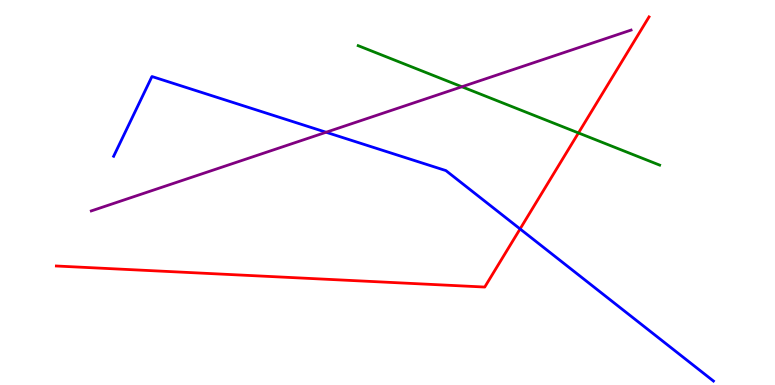[{'lines': ['blue', 'red'], 'intersections': [{'x': 6.71, 'y': 4.05}]}, {'lines': ['green', 'red'], 'intersections': [{'x': 7.46, 'y': 6.55}]}, {'lines': ['purple', 'red'], 'intersections': []}, {'lines': ['blue', 'green'], 'intersections': []}, {'lines': ['blue', 'purple'], 'intersections': [{'x': 4.21, 'y': 6.56}]}, {'lines': ['green', 'purple'], 'intersections': [{'x': 5.96, 'y': 7.75}]}]